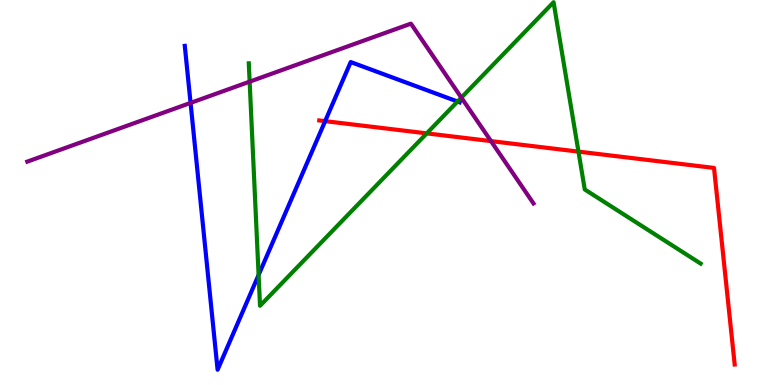[{'lines': ['blue', 'red'], 'intersections': [{'x': 4.2, 'y': 6.85}]}, {'lines': ['green', 'red'], 'intersections': [{'x': 5.51, 'y': 6.54}, {'x': 7.46, 'y': 6.06}]}, {'lines': ['purple', 'red'], 'intersections': [{'x': 6.34, 'y': 6.34}]}, {'lines': ['blue', 'green'], 'intersections': [{'x': 3.34, 'y': 2.86}, {'x': 5.9, 'y': 7.36}]}, {'lines': ['blue', 'purple'], 'intersections': [{'x': 2.46, 'y': 7.33}]}, {'lines': ['green', 'purple'], 'intersections': [{'x': 3.22, 'y': 7.88}, {'x': 5.95, 'y': 7.46}]}]